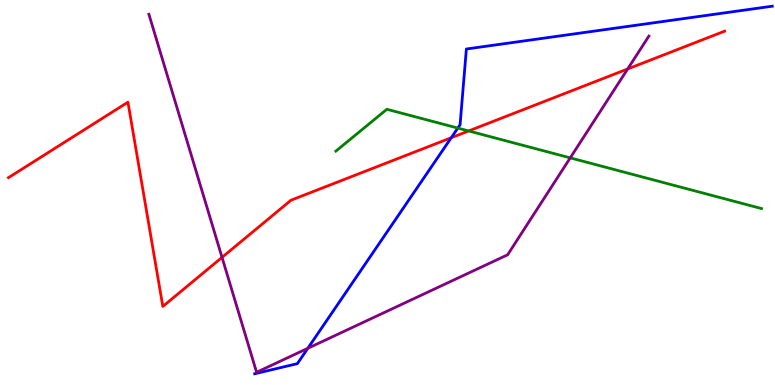[{'lines': ['blue', 'red'], 'intersections': [{'x': 5.82, 'y': 6.42}]}, {'lines': ['green', 'red'], 'intersections': [{'x': 6.05, 'y': 6.6}]}, {'lines': ['purple', 'red'], 'intersections': [{'x': 2.86, 'y': 3.32}, {'x': 8.1, 'y': 8.21}]}, {'lines': ['blue', 'green'], 'intersections': [{'x': 5.91, 'y': 6.67}]}, {'lines': ['blue', 'purple'], 'intersections': [{'x': 3.97, 'y': 0.953}]}, {'lines': ['green', 'purple'], 'intersections': [{'x': 7.36, 'y': 5.9}]}]